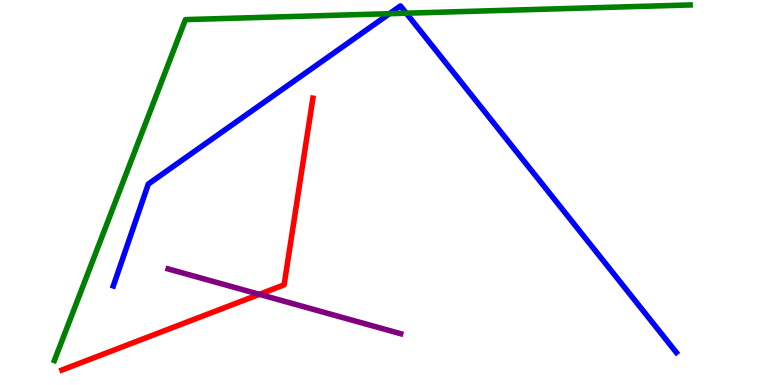[{'lines': ['blue', 'red'], 'intersections': []}, {'lines': ['green', 'red'], 'intersections': []}, {'lines': ['purple', 'red'], 'intersections': [{'x': 3.35, 'y': 2.36}]}, {'lines': ['blue', 'green'], 'intersections': [{'x': 5.03, 'y': 9.64}, {'x': 5.24, 'y': 9.66}]}, {'lines': ['blue', 'purple'], 'intersections': []}, {'lines': ['green', 'purple'], 'intersections': []}]